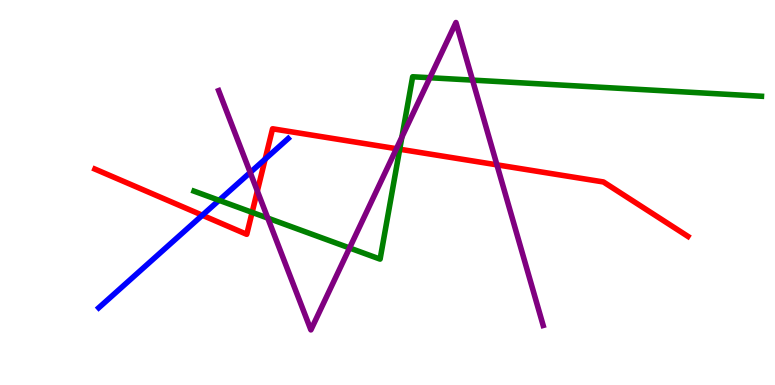[{'lines': ['blue', 'red'], 'intersections': [{'x': 2.61, 'y': 4.41}, {'x': 3.42, 'y': 5.87}]}, {'lines': ['green', 'red'], 'intersections': [{'x': 3.25, 'y': 4.48}, {'x': 5.16, 'y': 6.12}]}, {'lines': ['purple', 'red'], 'intersections': [{'x': 3.32, 'y': 5.04}, {'x': 5.12, 'y': 6.14}, {'x': 6.41, 'y': 5.72}]}, {'lines': ['blue', 'green'], 'intersections': [{'x': 2.83, 'y': 4.8}]}, {'lines': ['blue', 'purple'], 'intersections': [{'x': 3.23, 'y': 5.52}]}, {'lines': ['green', 'purple'], 'intersections': [{'x': 3.46, 'y': 4.34}, {'x': 4.51, 'y': 3.56}, {'x': 5.19, 'y': 6.44}, {'x': 5.55, 'y': 7.98}, {'x': 6.1, 'y': 7.92}]}]